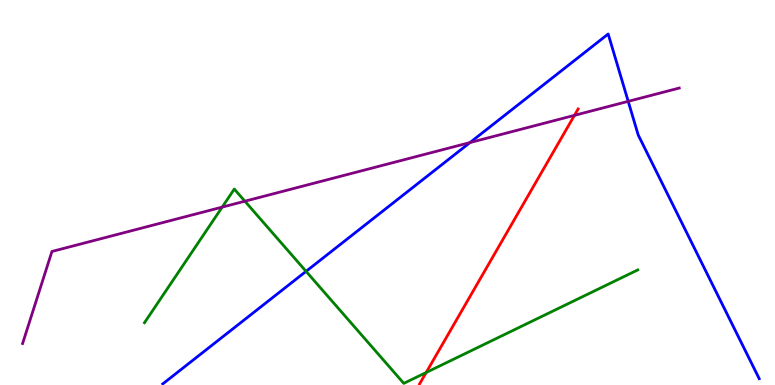[{'lines': ['blue', 'red'], 'intersections': []}, {'lines': ['green', 'red'], 'intersections': [{'x': 5.5, 'y': 0.324}]}, {'lines': ['purple', 'red'], 'intersections': [{'x': 7.41, 'y': 7.0}]}, {'lines': ['blue', 'green'], 'intersections': [{'x': 3.95, 'y': 2.95}]}, {'lines': ['blue', 'purple'], 'intersections': [{'x': 6.06, 'y': 6.3}, {'x': 8.11, 'y': 7.37}]}, {'lines': ['green', 'purple'], 'intersections': [{'x': 2.87, 'y': 4.62}, {'x': 3.16, 'y': 4.77}]}]